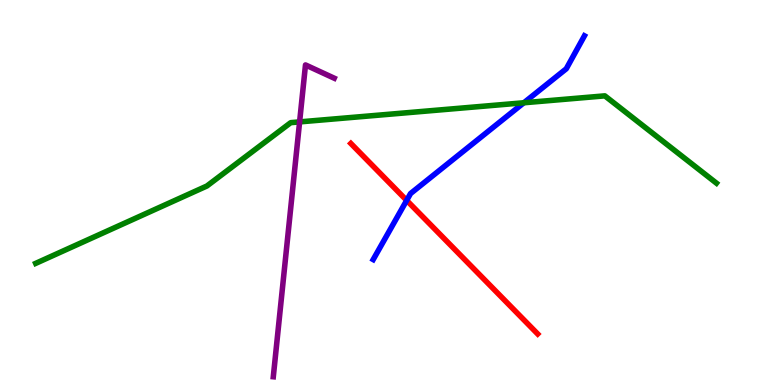[{'lines': ['blue', 'red'], 'intersections': [{'x': 5.25, 'y': 4.8}]}, {'lines': ['green', 'red'], 'intersections': []}, {'lines': ['purple', 'red'], 'intersections': []}, {'lines': ['blue', 'green'], 'intersections': [{'x': 6.76, 'y': 7.33}]}, {'lines': ['blue', 'purple'], 'intersections': []}, {'lines': ['green', 'purple'], 'intersections': [{'x': 3.87, 'y': 6.83}]}]